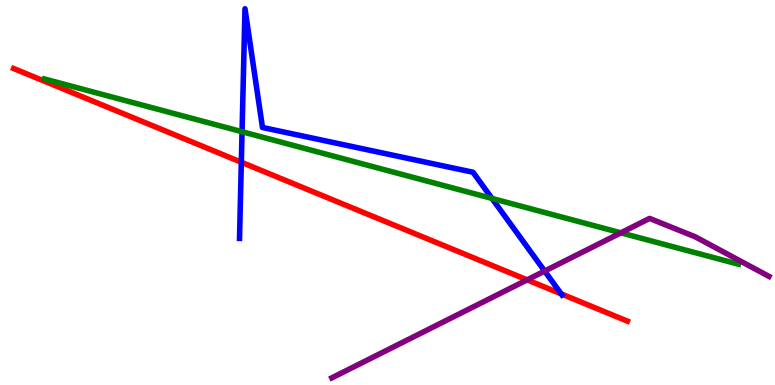[{'lines': ['blue', 'red'], 'intersections': [{'x': 3.11, 'y': 5.79}, {'x': 7.24, 'y': 2.37}]}, {'lines': ['green', 'red'], 'intersections': []}, {'lines': ['purple', 'red'], 'intersections': [{'x': 6.8, 'y': 2.73}]}, {'lines': ['blue', 'green'], 'intersections': [{'x': 3.12, 'y': 6.58}, {'x': 6.35, 'y': 4.85}]}, {'lines': ['blue', 'purple'], 'intersections': [{'x': 7.03, 'y': 2.96}]}, {'lines': ['green', 'purple'], 'intersections': [{'x': 8.01, 'y': 3.95}]}]